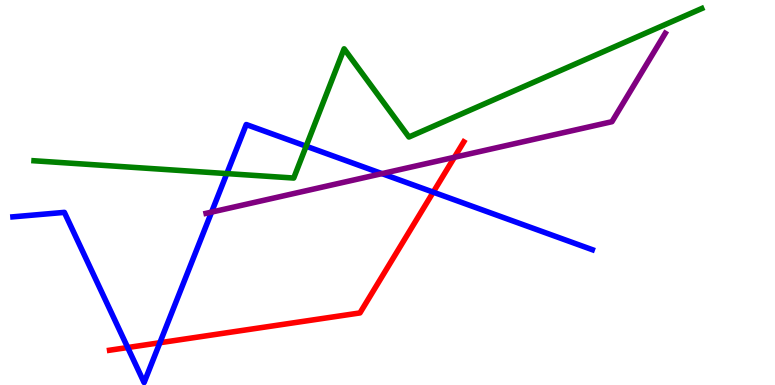[{'lines': ['blue', 'red'], 'intersections': [{'x': 1.65, 'y': 0.973}, {'x': 2.06, 'y': 1.1}, {'x': 5.59, 'y': 5.01}]}, {'lines': ['green', 'red'], 'intersections': []}, {'lines': ['purple', 'red'], 'intersections': [{'x': 5.86, 'y': 5.91}]}, {'lines': ['blue', 'green'], 'intersections': [{'x': 2.93, 'y': 5.49}, {'x': 3.95, 'y': 6.2}]}, {'lines': ['blue', 'purple'], 'intersections': [{'x': 2.73, 'y': 4.49}, {'x': 4.93, 'y': 5.49}]}, {'lines': ['green', 'purple'], 'intersections': []}]